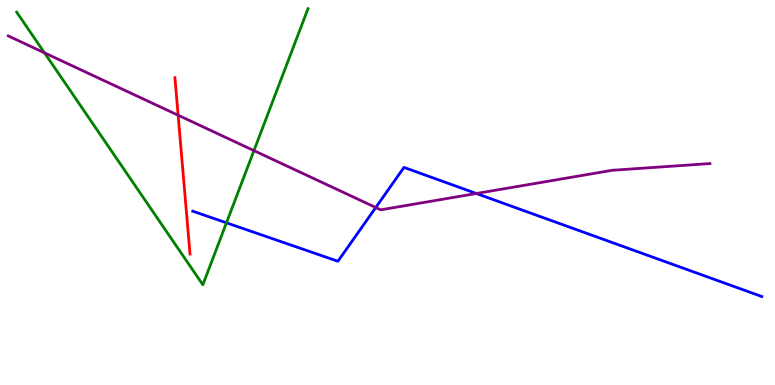[{'lines': ['blue', 'red'], 'intersections': []}, {'lines': ['green', 'red'], 'intersections': []}, {'lines': ['purple', 'red'], 'intersections': [{'x': 2.3, 'y': 7.01}]}, {'lines': ['blue', 'green'], 'intersections': [{'x': 2.92, 'y': 4.21}]}, {'lines': ['blue', 'purple'], 'intersections': [{'x': 4.85, 'y': 4.61}, {'x': 6.15, 'y': 4.97}]}, {'lines': ['green', 'purple'], 'intersections': [{'x': 0.574, 'y': 8.63}, {'x': 3.28, 'y': 6.09}]}]